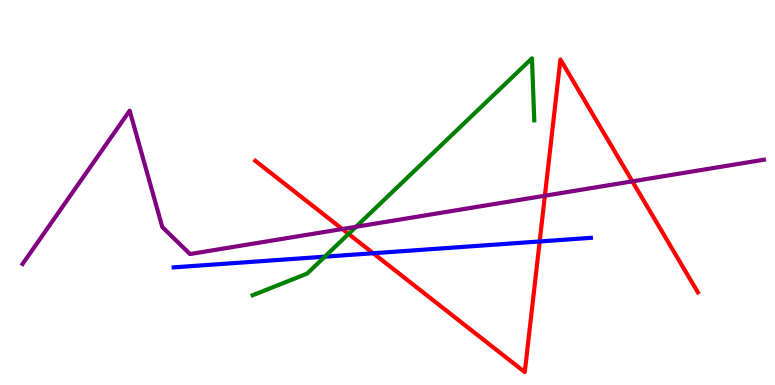[{'lines': ['blue', 'red'], 'intersections': [{'x': 4.82, 'y': 3.42}, {'x': 6.96, 'y': 3.73}]}, {'lines': ['green', 'red'], 'intersections': [{'x': 4.5, 'y': 3.92}]}, {'lines': ['purple', 'red'], 'intersections': [{'x': 4.42, 'y': 4.05}, {'x': 7.03, 'y': 4.92}, {'x': 8.16, 'y': 5.29}]}, {'lines': ['blue', 'green'], 'intersections': [{'x': 4.19, 'y': 3.33}]}, {'lines': ['blue', 'purple'], 'intersections': []}, {'lines': ['green', 'purple'], 'intersections': [{'x': 4.59, 'y': 4.11}]}]